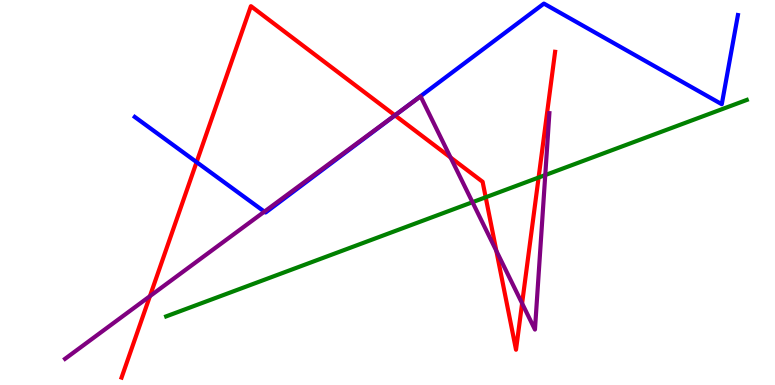[{'lines': ['blue', 'red'], 'intersections': [{'x': 2.54, 'y': 5.79}, {'x': 5.1, 'y': 7.0}]}, {'lines': ['green', 'red'], 'intersections': [{'x': 6.27, 'y': 4.88}, {'x': 6.95, 'y': 5.39}]}, {'lines': ['purple', 'red'], 'intersections': [{'x': 1.93, 'y': 2.31}, {'x': 5.1, 'y': 7.01}, {'x': 5.81, 'y': 5.91}, {'x': 6.4, 'y': 3.48}, {'x': 6.74, 'y': 2.12}]}, {'lines': ['blue', 'green'], 'intersections': []}, {'lines': ['blue', 'purple'], 'intersections': [{'x': 3.41, 'y': 4.5}, {'x': 5.25, 'y': 7.23}]}, {'lines': ['green', 'purple'], 'intersections': [{'x': 6.1, 'y': 4.75}, {'x': 7.04, 'y': 5.45}]}]